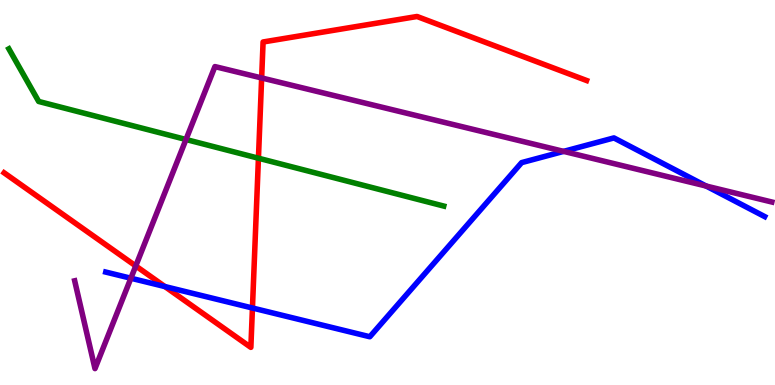[{'lines': ['blue', 'red'], 'intersections': [{'x': 2.13, 'y': 2.56}, {'x': 3.26, 'y': 2.0}]}, {'lines': ['green', 'red'], 'intersections': [{'x': 3.33, 'y': 5.89}]}, {'lines': ['purple', 'red'], 'intersections': [{'x': 1.75, 'y': 3.09}, {'x': 3.38, 'y': 7.98}]}, {'lines': ['blue', 'green'], 'intersections': []}, {'lines': ['blue', 'purple'], 'intersections': [{'x': 1.69, 'y': 2.77}, {'x': 7.27, 'y': 6.07}, {'x': 9.11, 'y': 5.17}]}, {'lines': ['green', 'purple'], 'intersections': [{'x': 2.4, 'y': 6.38}]}]